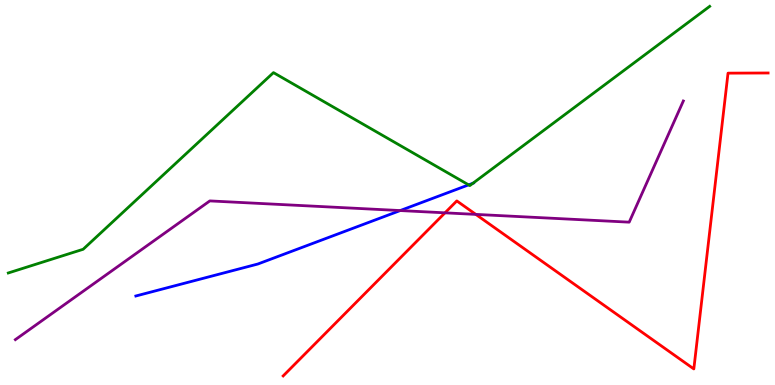[{'lines': ['blue', 'red'], 'intersections': []}, {'lines': ['green', 'red'], 'intersections': []}, {'lines': ['purple', 'red'], 'intersections': [{'x': 5.74, 'y': 4.47}, {'x': 6.14, 'y': 4.43}]}, {'lines': ['blue', 'green'], 'intersections': [{'x': 6.05, 'y': 5.2}, {'x': 6.1, 'y': 5.24}]}, {'lines': ['blue', 'purple'], 'intersections': [{'x': 5.16, 'y': 4.53}]}, {'lines': ['green', 'purple'], 'intersections': []}]